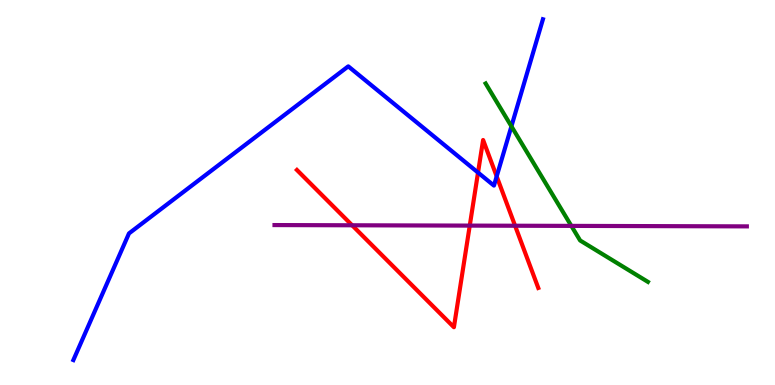[{'lines': ['blue', 'red'], 'intersections': [{'x': 6.17, 'y': 5.52}, {'x': 6.41, 'y': 5.42}]}, {'lines': ['green', 'red'], 'intersections': []}, {'lines': ['purple', 'red'], 'intersections': [{'x': 4.54, 'y': 4.15}, {'x': 6.06, 'y': 4.14}, {'x': 6.65, 'y': 4.14}]}, {'lines': ['blue', 'green'], 'intersections': [{'x': 6.6, 'y': 6.72}]}, {'lines': ['blue', 'purple'], 'intersections': []}, {'lines': ['green', 'purple'], 'intersections': [{'x': 7.37, 'y': 4.13}]}]